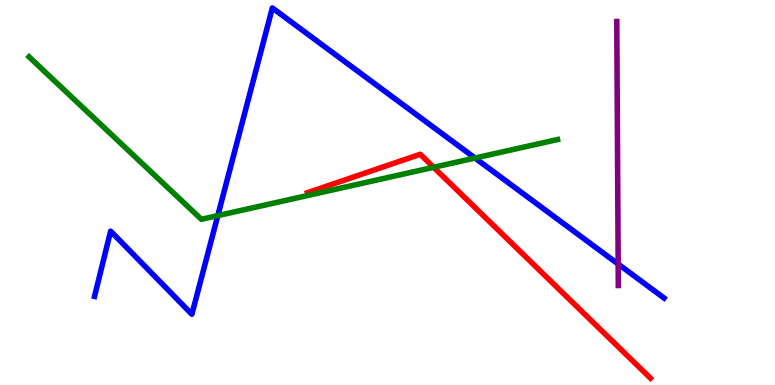[{'lines': ['blue', 'red'], 'intersections': []}, {'lines': ['green', 'red'], 'intersections': [{'x': 5.6, 'y': 5.65}]}, {'lines': ['purple', 'red'], 'intersections': []}, {'lines': ['blue', 'green'], 'intersections': [{'x': 2.81, 'y': 4.4}, {'x': 6.13, 'y': 5.9}]}, {'lines': ['blue', 'purple'], 'intersections': [{'x': 7.98, 'y': 3.14}]}, {'lines': ['green', 'purple'], 'intersections': []}]